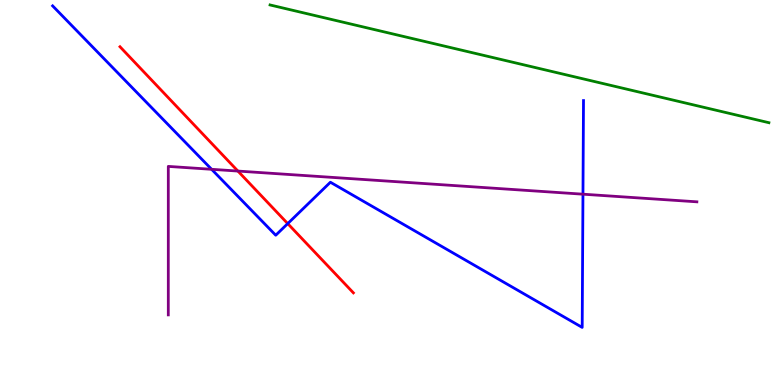[{'lines': ['blue', 'red'], 'intersections': [{'x': 3.71, 'y': 4.19}]}, {'lines': ['green', 'red'], 'intersections': []}, {'lines': ['purple', 'red'], 'intersections': [{'x': 3.07, 'y': 5.56}]}, {'lines': ['blue', 'green'], 'intersections': []}, {'lines': ['blue', 'purple'], 'intersections': [{'x': 2.73, 'y': 5.6}, {'x': 7.52, 'y': 4.96}]}, {'lines': ['green', 'purple'], 'intersections': []}]